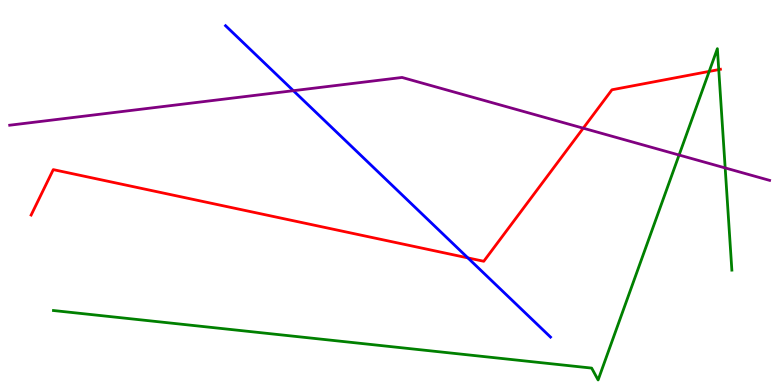[{'lines': ['blue', 'red'], 'intersections': [{'x': 6.04, 'y': 3.3}]}, {'lines': ['green', 'red'], 'intersections': [{'x': 9.15, 'y': 8.15}, {'x': 9.27, 'y': 8.19}]}, {'lines': ['purple', 'red'], 'intersections': [{'x': 7.53, 'y': 6.67}]}, {'lines': ['blue', 'green'], 'intersections': []}, {'lines': ['blue', 'purple'], 'intersections': [{'x': 3.79, 'y': 7.64}]}, {'lines': ['green', 'purple'], 'intersections': [{'x': 8.76, 'y': 5.97}, {'x': 9.36, 'y': 5.64}]}]